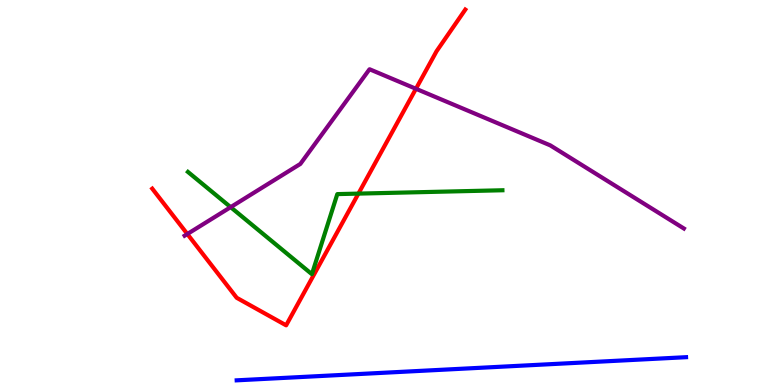[{'lines': ['blue', 'red'], 'intersections': []}, {'lines': ['green', 'red'], 'intersections': [{'x': 4.62, 'y': 4.97}]}, {'lines': ['purple', 'red'], 'intersections': [{'x': 2.42, 'y': 3.92}, {'x': 5.37, 'y': 7.69}]}, {'lines': ['blue', 'green'], 'intersections': []}, {'lines': ['blue', 'purple'], 'intersections': []}, {'lines': ['green', 'purple'], 'intersections': [{'x': 2.98, 'y': 4.62}]}]